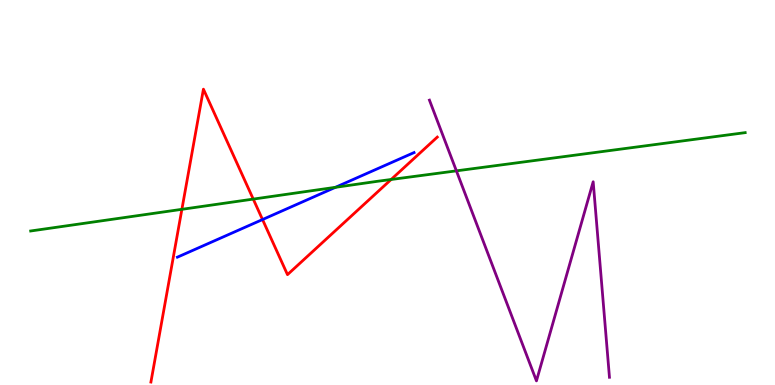[{'lines': ['blue', 'red'], 'intersections': [{'x': 3.39, 'y': 4.3}]}, {'lines': ['green', 'red'], 'intersections': [{'x': 2.35, 'y': 4.56}, {'x': 3.27, 'y': 4.83}, {'x': 5.05, 'y': 5.34}]}, {'lines': ['purple', 'red'], 'intersections': []}, {'lines': ['blue', 'green'], 'intersections': [{'x': 4.33, 'y': 5.13}]}, {'lines': ['blue', 'purple'], 'intersections': []}, {'lines': ['green', 'purple'], 'intersections': [{'x': 5.89, 'y': 5.56}]}]